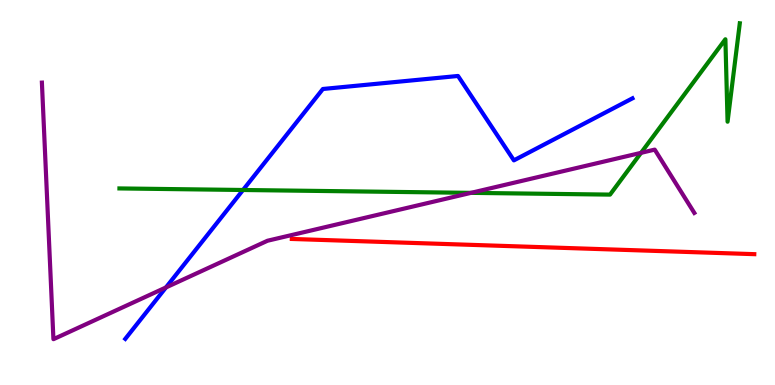[{'lines': ['blue', 'red'], 'intersections': []}, {'lines': ['green', 'red'], 'intersections': []}, {'lines': ['purple', 'red'], 'intersections': []}, {'lines': ['blue', 'green'], 'intersections': [{'x': 3.14, 'y': 5.07}]}, {'lines': ['blue', 'purple'], 'intersections': [{'x': 2.14, 'y': 2.53}]}, {'lines': ['green', 'purple'], 'intersections': [{'x': 6.08, 'y': 4.99}, {'x': 8.27, 'y': 6.03}]}]